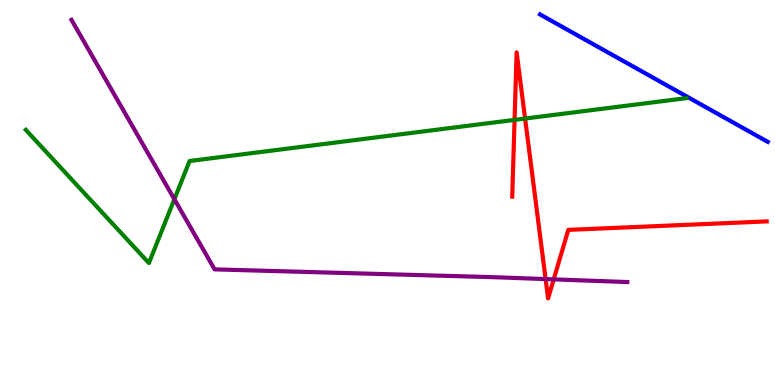[{'lines': ['blue', 'red'], 'intersections': []}, {'lines': ['green', 'red'], 'intersections': [{'x': 6.64, 'y': 6.89}, {'x': 6.78, 'y': 6.92}]}, {'lines': ['purple', 'red'], 'intersections': [{'x': 7.04, 'y': 2.75}, {'x': 7.14, 'y': 2.74}]}, {'lines': ['blue', 'green'], 'intersections': []}, {'lines': ['blue', 'purple'], 'intersections': []}, {'lines': ['green', 'purple'], 'intersections': [{'x': 2.25, 'y': 4.83}]}]